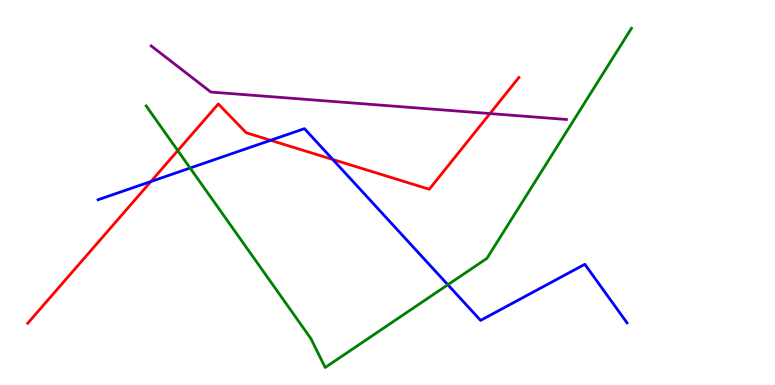[{'lines': ['blue', 'red'], 'intersections': [{'x': 1.95, 'y': 5.28}, {'x': 3.49, 'y': 6.36}, {'x': 4.29, 'y': 5.86}]}, {'lines': ['green', 'red'], 'intersections': [{'x': 2.29, 'y': 6.09}]}, {'lines': ['purple', 'red'], 'intersections': [{'x': 6.32, 'y': 7.05}]}, {'lines': ['blue', 'green'], 'intersections': [{'x': 2.45, 'y': 5.64}, {'x': 5.78, 'y': 2.6}]}, {'lines': ['blue', 'purple'], 'intersections': []}, {'lines': ['green', 'purple'], 'intersections': []}]